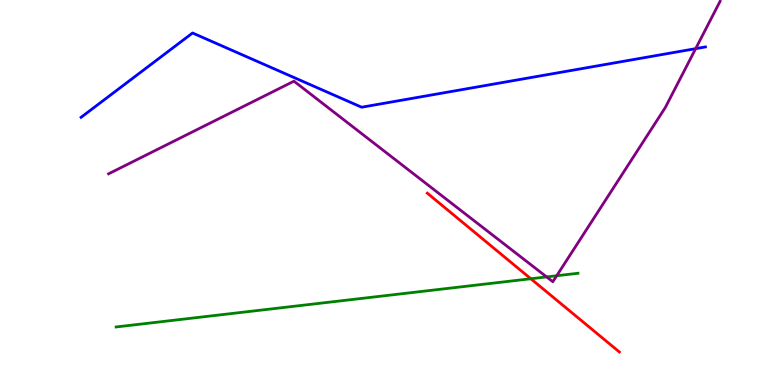[{'lines': ['blue', 'red'], 'intersections': []}, {'lines': ['green', 'red'], 'intersections': [{'x': 6.85, 'y': 2.76}]}, {'lines': ['purple', 'red'], 'intersections': []}, {'lines': ['blue', 'green'], 'intersections': []}, {'lines': ['blue', 'purple'], 'intersections': [{'x': 8.98, 'y': 8.74}]}, {'lines': ['green', 'purple'], 'intersections': [{'x': 7.05, 'y': 2.81}, {'x': 7.18, 'y': 2.84}]}]